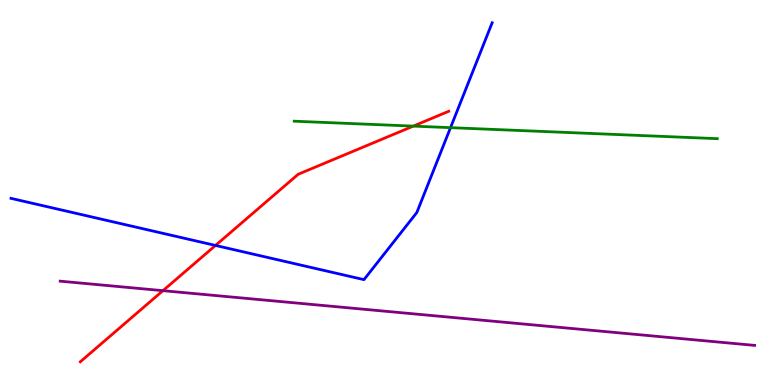[{'lines': ['blue', 'red'], 'intersections': [{'x': 2.78, 'y': 3.62}]}, {'lines': ['green', 'red'], 'intersections': [{'x': 5.33, 'y': 6.72}]}, {'lines': ['purple', 'red'], 'intersections': [{'x': 2.1, 'y': 2.45}]}, {'lines': ['blue', 'green'], 'intersections': [{'x': 5.81, 'y': 6.68}]}, {'lines': ['blue', 'purple'], 'intersections': []}, {'lines': ['green', 'purple'], 'intersections': []}]